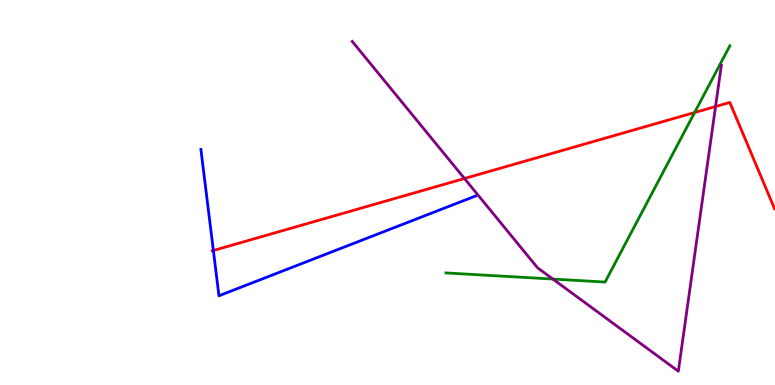[{'lines': ['blue', 'red'], 'intersections': [{'x': 2.75, 'y': 3.49}]}, {'lines': ['green', 'red'], 'intersections': [{'x': 8.96, 'y': 7.08}]}, {'lines': ['purple', 'red'], 'intersections': [{'x': 5.99, 'y': 5.36}, {'x': 9.23, 'y': 7.23}]}, {'lines': ['blue', 'green'], 'intersections': []}, {'lines': ['blue', 'purple'], 'intersections': []}, {'lines': ['green', 'purple'], 'intersections': [{'x': 7.13, 'y': 2.75}]}]